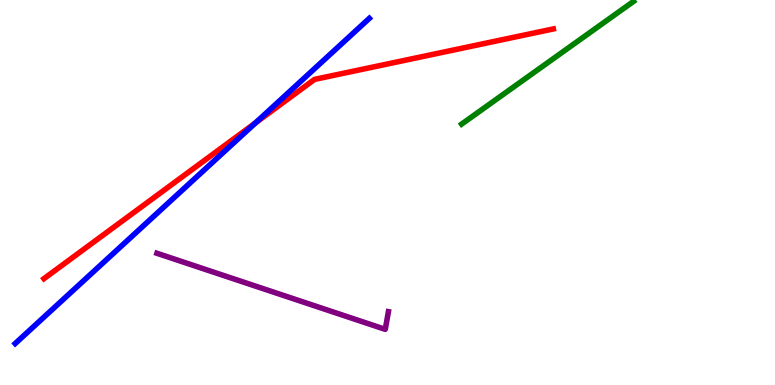[{'lines': ['blue', 'red'], 'intersections': [{'x': 3.3, 'y': 6.81}]}, {'lines': ['green', 'red'], 'intersections': []}, {'lines': ['purple', 'red'], 'intersections': []}, {'lines': ['blue', 'green'], 'intersections': []}, {'lines': ['blue', 'purple'], 'intersections': []}, {'lines': ['green', 'purple'], 'intersections': []}]